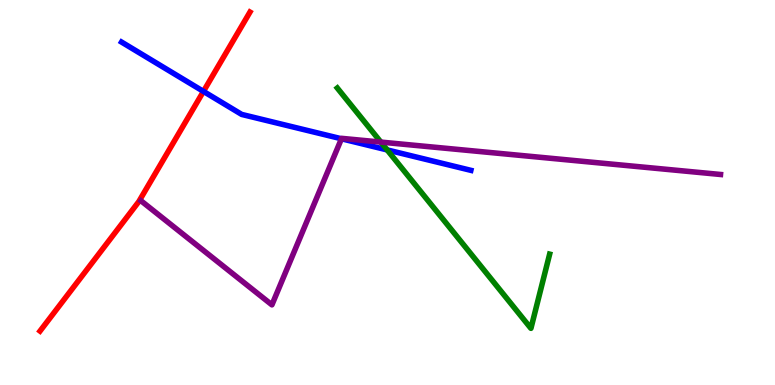[{'lines': ['blue', 'red'], 'intersections': [{'x': 2.63, 'y': 7.63}]}, {'lines': ['green', 'red'], 'intersections': []}, {'lines': ['purple', 'red'], 'intersections': []}, {'lines': ['blue', 'green'], 'intersections': [{'x': 5.0, 'y': 6.11}]}, {'lines': ['blue', 'purple'], 'intersections': [{'x': 4.41, 'y': 6.4}]}, {'lines': ['green', 'purple'], 'intersections': [{'x': 4.91, 'y': 6.31}]}]